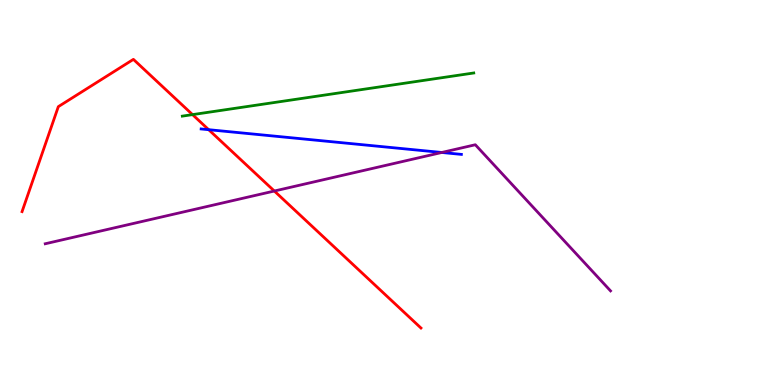[{'lines': ['blue', 'red'], 'intersections': [{'x': 2.69, 'y': 6.63}]}, {'lines': ['green', 'red'], 'intersections': [{'x': 2.48, 'y': 7.02}]}, {'lines': ['purple', 'red'], 'intersections': [{'x': 3.54, 'y': 5.04}]}, {'lines': ['blue', 'green'], 'intersections': []}, {'lines': ['blue', 'purple'], 'intersections': [{'x': 5.7, 'y': 6.04}]}, {'lines': ['green', 'purple'], 'intersections': []}]